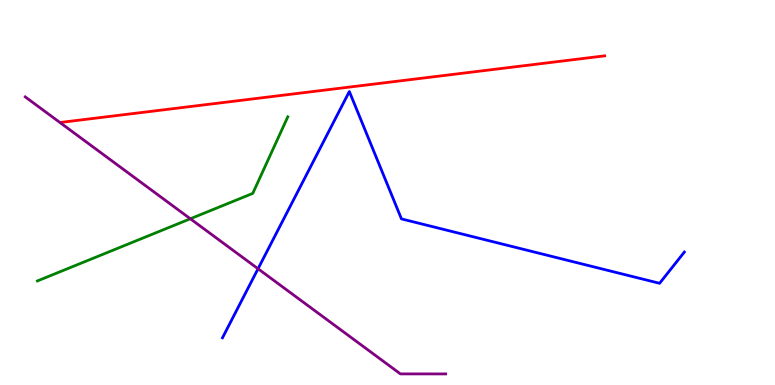[{'lines': ['blue', 'red'], 'intersections': []}, {'lines': ['green', 'red'], 'intersections': []}, {'lines': ['purple', 'red'], 'intersections': []}, {'lines': ['blue', 'green'], 'intersections': []}, {'lines': ['blue', 'purple'], 'intersections': [{'x': 3.33, 'y': 3.02}]}, {'lines': ['green', 'purple'], 'intersections': [{'x': 2.46, 'y': 4.32}]}]